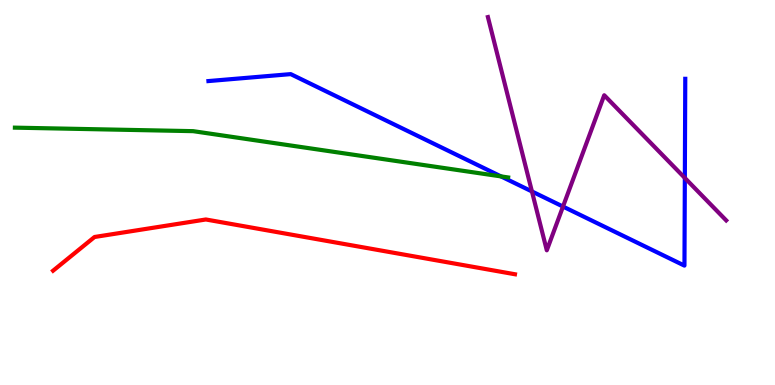[{'lines': ['blue', 'red'], 'intersections': []}, {'lines': ['green', 'red'], 'intersections': []}, {'lines': ['purple', 'red'], 'intersections': []}, {'lines': ['blue', 'green'], 'intersections': [{'x': 6.46, 'y': 5.42}]}, {'lines': ['blue', 'purple'], 'intersections': [{'x': 6.86, 'y': 5.03}, {'x': 7.26, 'y': 4.63}, {'x': 8.84, 'y': 5.38}]}, {'lines': ['green', 'purple'], 'intersections': []}]